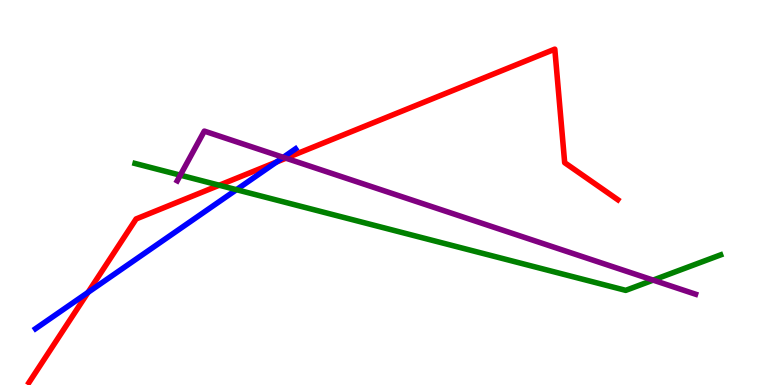[{'lines': ['blue', 'red'], 'intersections': [{'x': 1.14, 'y': 2.41}, {'x': 3.57, 'y': 5.79}]}, {'lines': ['green', 'red'], 'intersections': [{'x': 2.83, 'y': 5.19}]}, {'lines': ['purple', 'red'], 'intersections': [{'x': 3.69, 'y': 5.89}]}, {'lines': ['blue', 'green'], 'intersections': [{'x': 3.05, 'y': 5.07}]}, {'lines': ['blue', 'purple'], 'intersections': [{'x': 3.66, 'y': 5.91}]}, {'lines': ['green', 'purple'], 'intersections': [{'x': 2.33, 'y': 5.45}, {'x': 8.43, 'y': 2.72}]}]